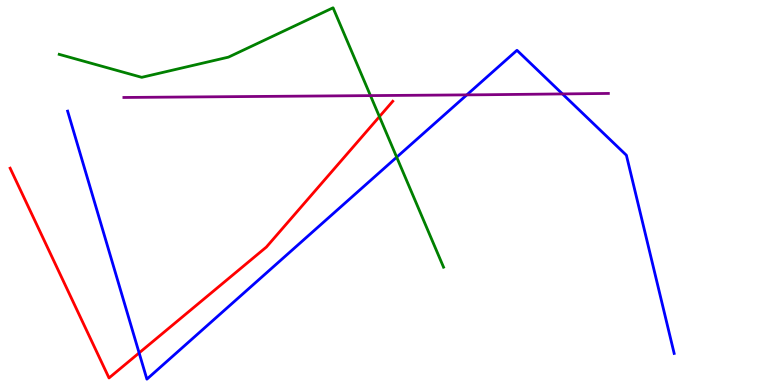[{'lines': ['blue', 'red'], 'intersections': [{'x': 1.8, 'y': 0.834}]}, {'lines': ['green', 'red'], 'intersections': [{'x': 4.9, 'y': 6.97}]}, {'lines': ['purple', 'red'], 'intersections': []}, {'lines': ['blue', 'green'], 'intersections': [{'x': 5.12, 'y': 5.92}]}, {'lines': ['blue', 'purple'], 'intersections': [{'x': 6.02, 'y': 7.54}, {'x': 7.26, 'y': 7.56}]}, {'lines': ['green', 'purple'], 'intersections': [{'x': 4.78, 'y': 7.52}]}]